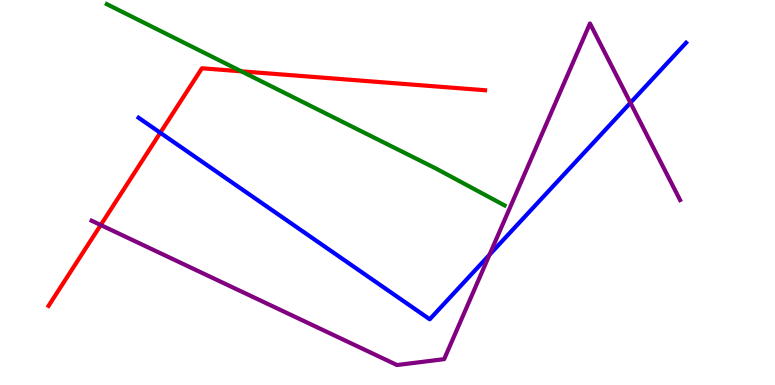[{'lines': ['blue', 'red'], 'intersections': [{'x': 2.07, 'y': 6.55}]}, {'lines': ['green', 'red'], 'intersections': [{'x': 3.11, 'y': 8.15}]}, {'lines': ['purple', 'red'], 'intersections': [{'x': 1.3, 'y': 4.16}]}, {'lines': ['blue', 'green'], 'intersections': []}, {'lines': ['blue', 'purple'], 'intersections': [{'x': 6.32, 'y': 3.38}, {'x': 8.13, 'y': 7.33}]}, {'lines': ['green', 'purple'], 'intersections': []}]